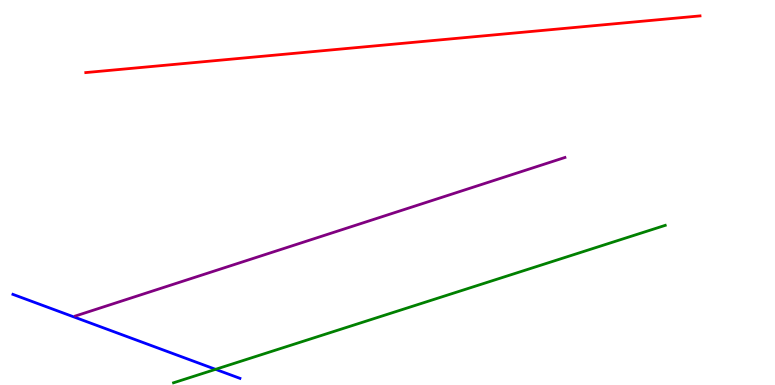[{'lines': ['blue', 'red'], 'intersections': []}, {'lines': ['green', 'red'], 'intersections': []}, {'lines': ['purple', 'red'], 'intersections': []}, {'lines': ['blue', 'green'], 'intersections': [{'x': 2.78, 'y': 0.407}]}, {'lines': ['blue', 'purple'], 'intersections': []}, {'lines': ['green', 'purple'], 'intersections': []}]